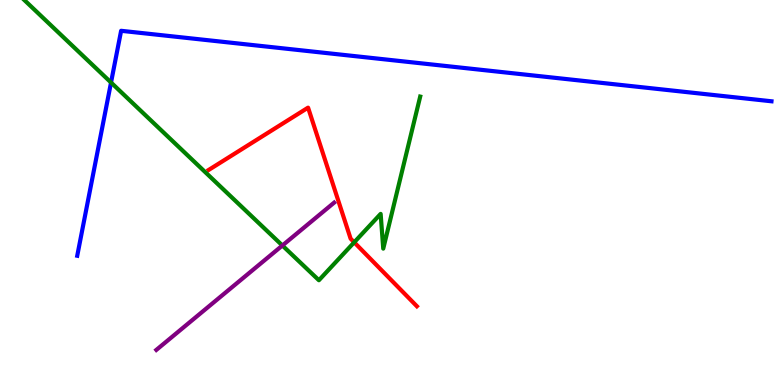[{'lines': ['blue', 'red'], 'intersections': []}, {'lines': ['green', 'red'], 'intersections': [{'x': 4.57, 'y': 3.71}]}, {'lines': ['purple', 'red'], 'intersections': []}, {'lines': ['blue', 'green'], 'intersections': [{'x': 1.43, 'y': 7.86}]}, {'lines': ['blue', 'purple'], 'intersections': []}, {'lines': ['green', 'purple'], 'intersections': [{'x': 3.64, 'y': 3.62}]}]